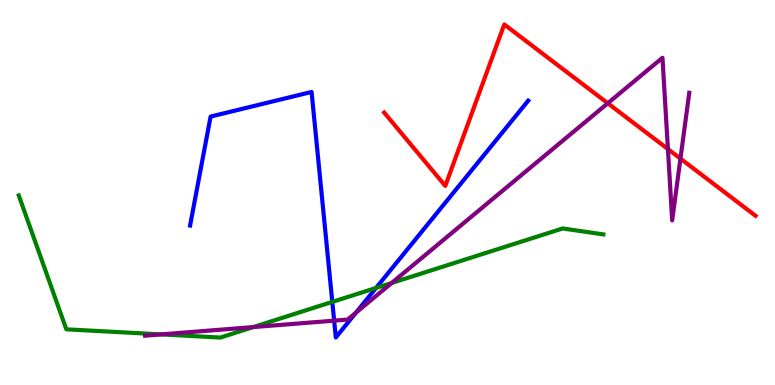[{'lines': ['blue', 'red'], 'intersections': []}, {'lines': ['green', 'red'], 'intersections': []}, {'lines': ['purple', 'red'], 'intersections': [{'x': 7.84, 'y': 7.32}, {'x': 8.62, 'y': 6.13}, {'x': 8.78, 'y': 5.88}]}, {'lines': ['blue', 'green'], 'intersections': [{'x': 4.29, 'y': 2.16}, {'x': 4.85, 'y': 2.52}]}, {'lines': ['blue', 'purple'], 'intersections': [{'x': 4.31, 'y': 1.67}, {'x': 4.59, 'y': 1.88}]}, {'lines': ['green', 'purple'], 'intersections': [{'x': 2.08, 'y': 1.31}, {'x': 3.27, 'y': 1.5}, {'x': 5.05, 'y': 2.65}]}]